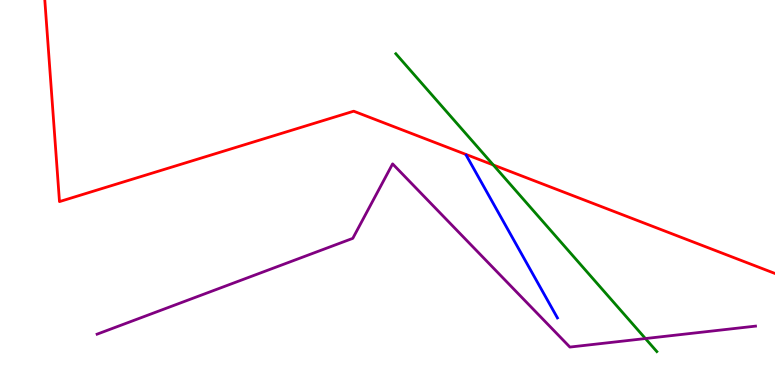[{'lines': ['blue', 'red'], 'intersections': []}, {'lines': ['green', 'red'], 'intersections': [{'x': 6.37, 'y': 5.72}]}, {'lines': ['purple', 'red'], 'intersections': []}, {'lines': ['blue', 'green'], 'intersections': []}, {'lines': ['blue', 'purple'], 'intersections': []}, {'lines': ['green', 'purple'], 'intersections': [{'x': 8.33, 'y': 1.21}]}]